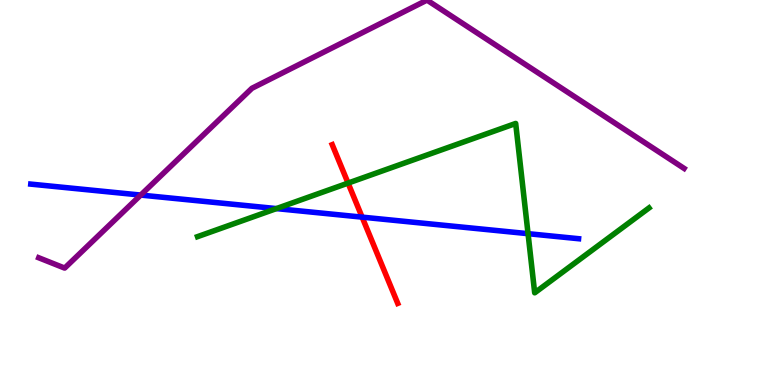[{'lines': ['blue', 'red'], 'intersections': [{'x': 4.67, 'y': 4.36}]}, {'lines': ['green', 'red'], 'intersections': [{'x': 4.49, 'y': 5.24}]}, {'lines': ['purple', 'red'], 'intersections': []}, {'lines': ['blue', 'green'], 'intersections': [{'x': 3.57, 'y': 4.58}, {'x': 6.81, 'y': 3.93}]}, {'lines': ['blue', 'purple'], 'intersections': [{'x': 1.82, 'y': 4.93}]}, {'lines': ['green', 'purple'], 'intersections': []}]